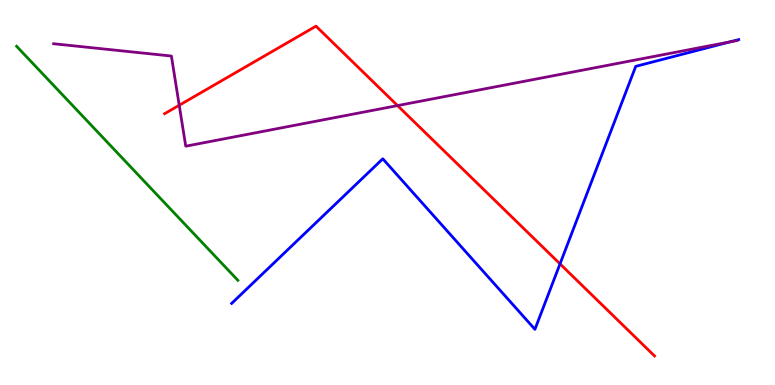[{'lines': ['blue', 'red'], 'intersections': [{'x': 7.23, 'y': 3.15}]}, {'lines': ['green', 'red'], 'intersections': []}, {'lines': ['purple', 'red'], 'intersections': [{'x': 2.31, 'y': 7.27}, {'x': 5.13, 'y': 7.26}]}, {'lines': ['blue', 'green'], 'intersections': []}, {'lines': ['blue', 'purple'], 'intersections': [{'x': 9.42, 'y': 8.91}]}, {'lines': ['green', 'purple'], 'intersections': []}]